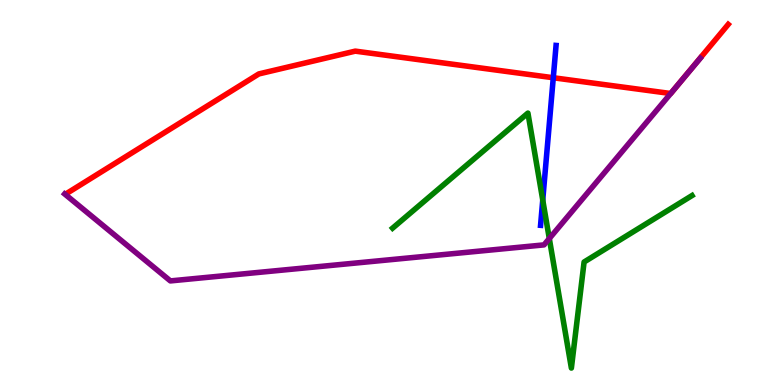[{'lines': ['blue', 'red'], 'intersections': [{'x': 7.14, 'y': 7.98}]}, {'lines': ['green', 'red'], 'intersections': []}, {'lines': ['purple', 'red'], 'intersections': []}, {'lines': ['blue', 'green'], 'intersections': [{'x': 7.0, 'y': 4.8}]}, {'lines': ['blue', 'purple'], 'intersections': []}, {'lines': ['green', 'purple'], 'intersections': [{'x': 7.09, 'y': 3.8}]}]